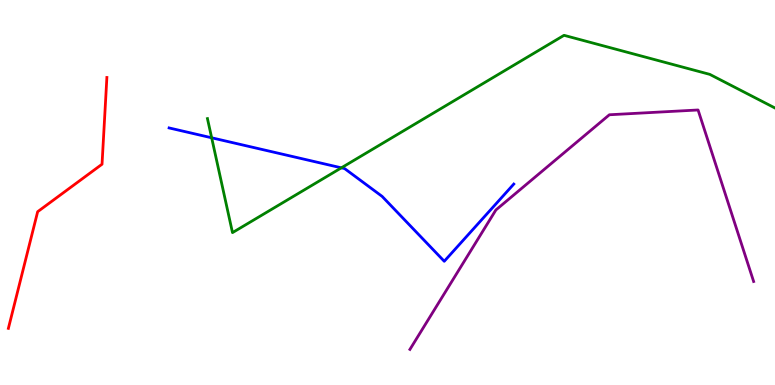[{'lines': ['blue', 'red'], 'intersections': []}, {'lines': ['green', 'red'], 'intersections': []}, {'lines': ['purple', 'red'], 'intersections': []}, {'lines': ['blue', 'green'], 'intersections': [{'x': 2.73, 'y': 6.42}, {'x': 4.4, 'y': 5.64}]}, {'lines': ['blue', 'purple'], 'intersections': []}, {'lines': ['green', 'purple'], 'intersections': []}]